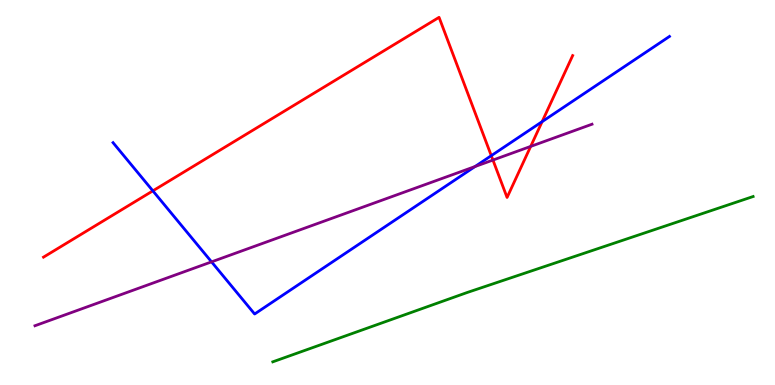[{'lines': ['blue', 'red'], 'intersections': [{'x': 1.97, 'y': 5.04}, {'x': 6.34, 'y': 5.96}, {'x': 7.0, 'y': 6.84}]}, {'lines': ['green', 'red'], 'intersections': []}, {'lines': ['purple', 'red'], 'intersections': [{'x': 6.36, 'y': 5.84}, {'x': 6.85, 'y': 6.2}]}, {'lines': ['blue', 'green'], 'intersections': []}, {'lines': ['blue', 'purple'], 'intersections': [{'x': 2.73, 'y': 3.2}, {'x': 6.13, 'y': 5.67}]}, {'lines': ['green', 'purple'], 'intersections': []}]